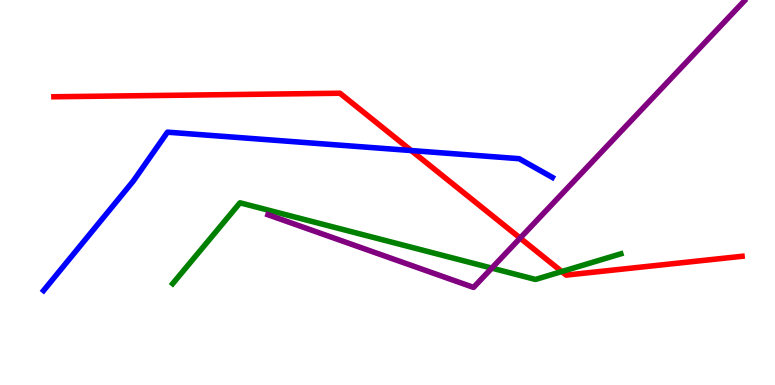[{'lines': ['blue', 'red'], 'intersections': [{'x': 5.31, 'y': 6.09}]}, {'lines': ['green', 'red'], 'intersections': [{'x': 7.25, 'y': 2.95}]}, {'lines': ['purple', 'red'], 'intersections': [{'x': 6.71, 'y': 3.82}]}, {'lines': ['blue', 'green'], 'intersections': []}, {'lines': ['blue', 'purple'], 'intersections': []}, {'lines': ['green', 'purple'], 'intersections': [{'x': 6.35, 'y': 3.04}]}]